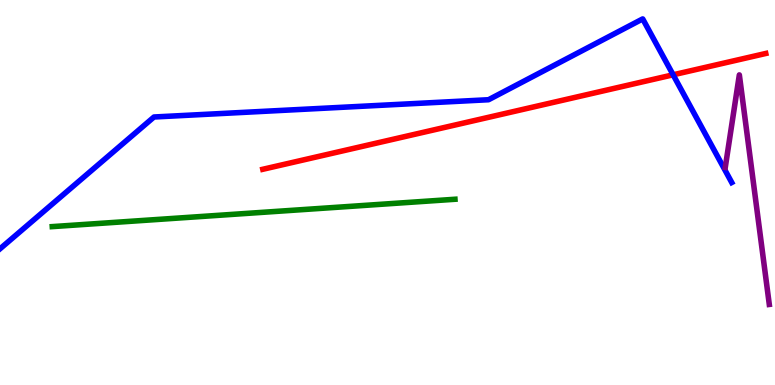[{'lines': ['blue', 'red'], 'intersections': [{'x': 8.69, 'y': 8.06}]}, {'lines': ['green', 'red'], 'intersections': []}, {'lines': ['purple', 'red'], 'intersections': []}, {'lines': ['blue', 'green'], 'intersections': []}, {'lines': ['blue', 'purple'], 'intersections': []}, {'lines': ['green', 'purple'], 'intersections': []}]